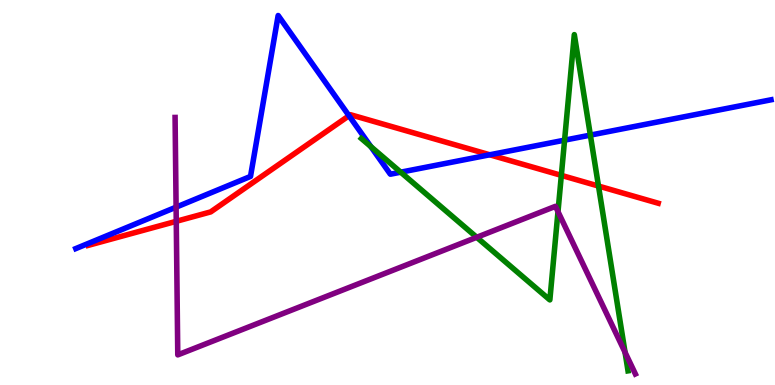[{'lines': ['blue', 'red'], 'intersections': [{'x': 4.5, 'y': 6.99}, {'x': 6.32, 'y': 5.98}]}, {'lines': ['green', 'red'], 'intersections': [{'x': 7.24, 'y': 5.45}, {'x': 7.72, 'y': 5.17}]}, {'lines': ['purple', 'red'], 'intersections': [{'x': 2.27, 'y': 4.25}]}, {'lines': ['blue', 'green'], 'intersections': [{'x': 4.79, 'y': 6.19}, {'x': 5.17, 'y': 5.53}, {'x': 7.28, 'y': 6.36}, {'x': 7.62, 'y': 6.49}]}, {'lines': ['blue', 'purple'], 'intersections': [{'x': 2.27, 'y': 4.62}]}, {'lines': ['green', 'purple'], 'intersections': [{'x': 6.15, 'y': 3.84}, {'x': 7.2, 'y': 4.5}, {'x': 8.07, 'y': 0.849}]}]